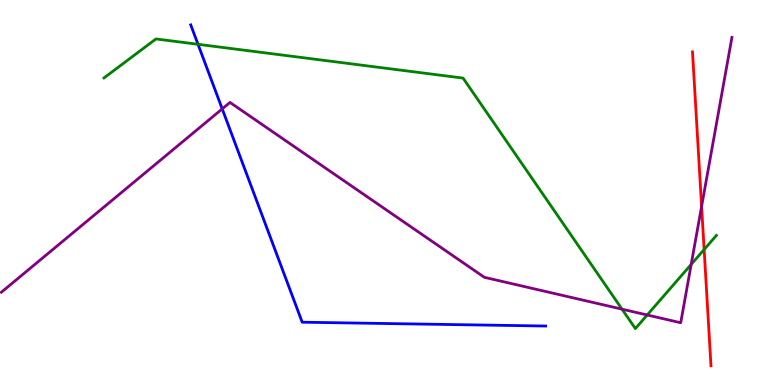[{'lines': ['blue', 'red'], 'intersections': []}, {'lines': ['green', 'red'], 'intersections': [{'x': 9.09, 'y': 3.52}]}, {'lines': ['purple', 'red'], 'intersections': [{'x': 9.05, 'y': 4.64}]}, {'lines': ['blue', 'green'], 'intersections': [{'x': 2.55, 'y': 8.85}]}, {'lines': ['blue', 'purple'], 'intersections': [{'x': 2.87, 'y': 7.17}]}, {'lines': ['green', 'purple'], 'intersections': [{'x': 8.03, 'y': 1.97}, {'x': 8.35, 'y': 1.82}, {'x': 8.92, 'y': 3.13}]}]